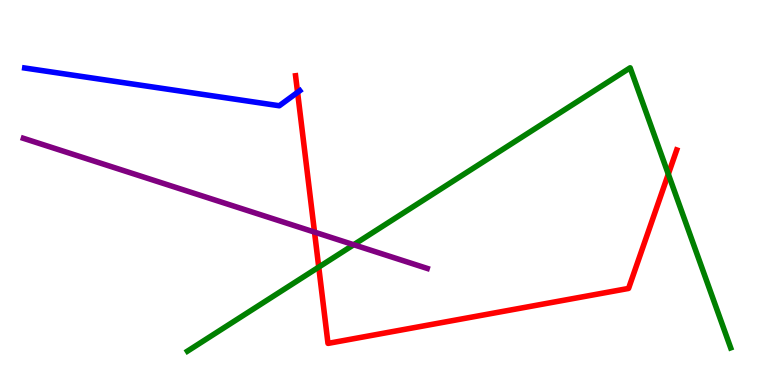[{'lines': ['blue', 'red'], 'intersections': [{'x': 3.84, 'y': 7.6}]}, {'lines': ['green', 'red'], 'intersections': [{'x': 4.11, 'y': 3.06}, {'x': 8.62, 'y': 5.48}]}, {'lines': ['purple', 'red'], 'intersections': [{'x': 4.06, 'y': 3.97}]}, {'lines': ['blue', 'green'], 'intersections': []}, {'lines': ['blue', 'purple'], 'intersections': []}, {'lines': ['green', 'purple'], 'intersections': [{'x': 4.56, 'y': 3.64}]}]